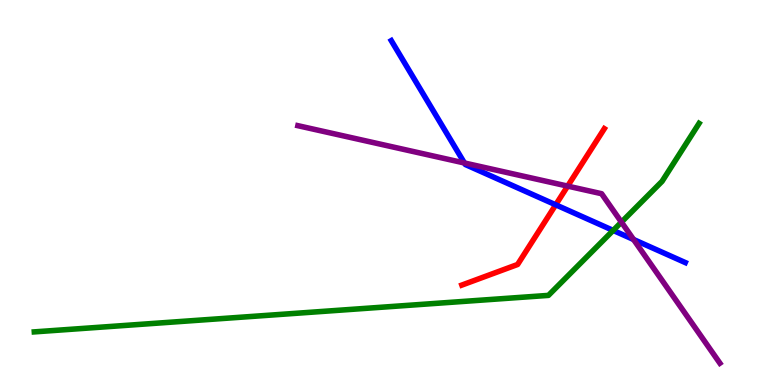[{'lines': ['blue', 'red'], 'intersections': [{'x': 7.17, 'y': 4.68}]}, {'lines': ['green', 'red'], 'intersections': []}, {'lines': ['purple', 'red'], 'intersections': [{'x': 7.32, 'y': 5.17}]}, {'lines': ['blue', 'green'], 'intersections': [{'x': 7.91, 'y': 4.02}]}, {'lines': ['blue', 'purple'], 'intersections': [{'x': 5.99, 'y': 5.77}, {'x': 8.17, 'y': 3.78}]}, {'lines': ['green', 'purple'], 'intersections': [{'x': 8.02, 'y': 4.23}]}]